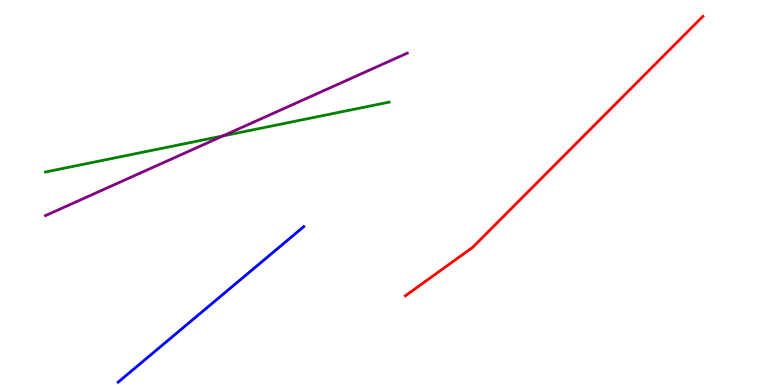[{'lines': ['blue', 'red'], 'intersections': []}, {'lines': ['green', 'red'], 'intersections': []}, {'lines': ['purple', 'red'], 'intersections': []}, {'lines': ['blue', 'green'], 'intersections': []}, {'lines': ['blue', 'purple'], 'intersections': []}, {'lines': ['green', 'purple'], 'intersections': [{'x': 2.88, 'y': 6.47}]}]